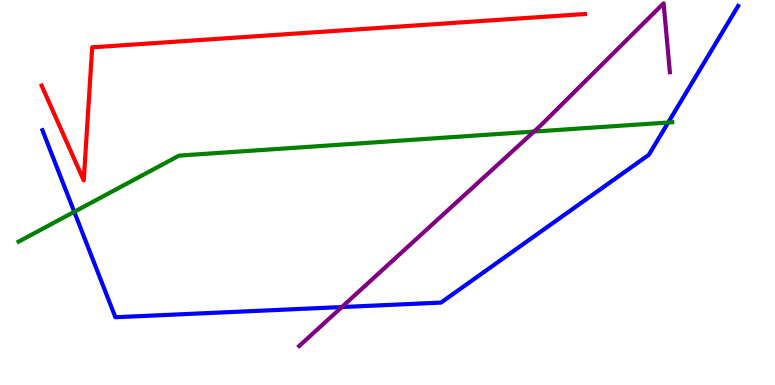[{'lines': ['blue', 'red'], 'intersections': []}, {'lines': ['green', 'red'], 'intersections': []}, {'lines': ['purple', 'red'], 'intersections': []}, {'lines': ['blue', 'green'], 'intersections': [{'x': 0.958, 'y': 4.5}, {'x': 8.62, 'y': 6.82}]}, {'lines': ['blue', 'purple'], 'intersections': [{'x': 4.41, 'y': 2.02}]}, {'lines': ['green', 'purple'], 'intersections': [{'x': 6.89, 'y': 6.58}]}]